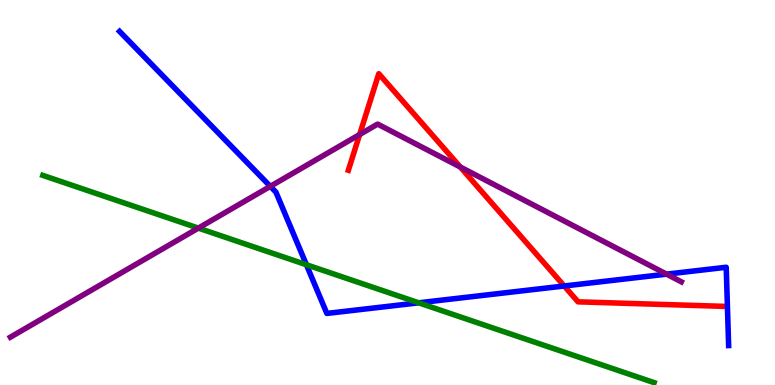[{'lines': ['blue', 'red'], 'intersections': [{'x': 7.28, 'y': 2.57}]}, {'lines': ['green', 'red'], 'intersections': []}, {'lines': ['purple', 'red'], 'intersections': [{'x': 4.64, 'y': 6.51}, {'x': 5.94, 'y': 5.66}]}, {'lines': ['blue', 'green'], 'intersections': [{'x': 3.95, 'y': 3.12}, {'x': 5.4, 'y': 2.13}]}, {'lines': ['blue', 'purple'], 'intersections': [{'x': 3.49, 'y': 5.16}, {'x': 8.6, 'y': 2.88}]}, {'lines': ['green', 'purple'], 'intersections': [{'x': 2.56, 'y': 4.08}]}]